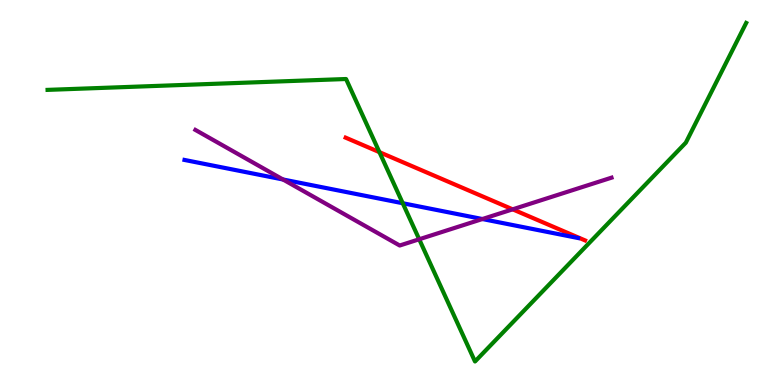[{'lines': ['blue', 'red'], 'intersections': []}, {'lines': ['green', 'red'], 'intersections': [{'x': 4.9, 'y': 6.05}]}, {'lines': ['purple', 'red'], 'intersections': [{'x': 6.62, 'y': 4.56}]}, {'lines': ['blue', 'green'], 'intersections': [{'x': 5.2, 'y': 4.72}]}, {'lines': ['blue', 'purple'], 'intersections': [{'x': 3.65, 'y': 5.34}, {'x': 6.22, 'y': 4.31}]}, {'lines': ['green', 'purple'], 'intersections': [{'x': 5.41, 'y': 3.79}]}]